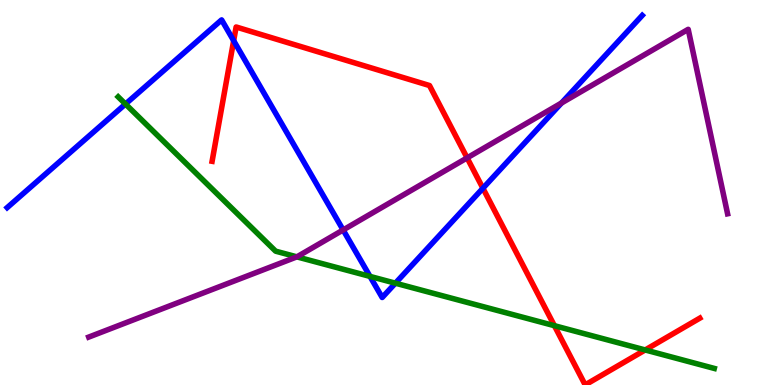[{'lines': ['blue', 'red'], 'intersections': [{'x': 3.02, 'y': 8.94}, {'x': 6.23, 'y': 5.11}]}, {'lines': ['green', 'red'], 'intersections': [{'x': 7.15, 'y': 1.54}, {'x': 8.33, 'y': 0.91}]}, {'lines': ['purple', 'red'], 'intersections': [{'x': 6.03, 'y': 5.9}]}, {'lines': ['blue', 'green'], 'intersections': [{'x': 1.62, 'y': 7.3}, {'x': 4.77, 'y': 2.82}, {'x': 5.1, 'y': 2.64}]}, {'lines': ['blue', 'purple'], 'intersections': [{'x': 4.43, 'y': 4.03}, {'x': 7.25, 'y': 7.32}]}, {'lines': ['green', 'purple'], 'intersections': [{'x': 3.83, 'y': 3.33}]}]